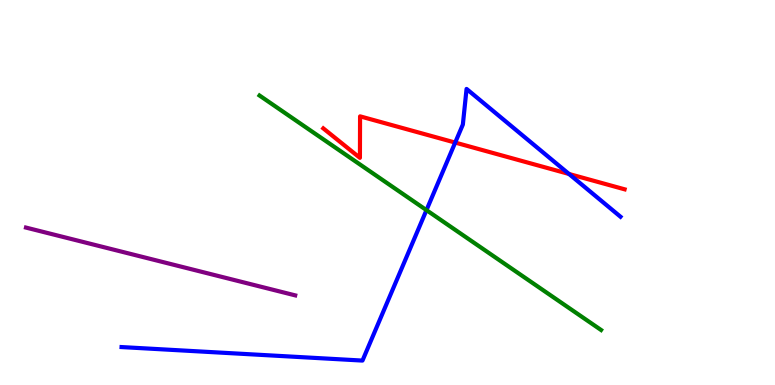[{'lines': ['blue', 'red'], 'intersections': [{'x': 5.87, 'y': 6.3}, {'x': 7.34, 'y': 5.48}]}, {'lines': ['green', 'red'], 'intersections': []}, {'lines': ['purple', 'red'], 'intersections': []}, {'lines': ['blue', 'green'], 'intersections': [{'x': 5.5, 'y': 4.54}]}, {'lines': ['blue', 'purple'], 'intersections': []}, {'lines': ['green', 'purple'], 'intersections': []}]